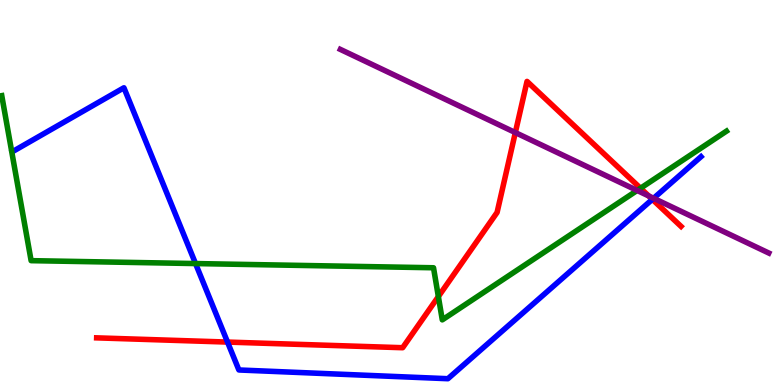[{'lines': ['blue', 'red'], 'intersections': [{'x': 2.94, 'y': 1.11}, {'x': 8.42, 'y': 4.82}]}, {'lines': ['green', 'red'], 'intersections': [{'x': 5.66, 'y': 2.3}, {'x': 8.26, 'y': 5.11}]}, {'lines': ['purple', 'red'], 'intersections': [{'x': 6.65, 'y': 6.56}, {'x': 8.37, 'y': 4.91}]}, {'lines': ['blue', 'green'], 'intersections': [{'x': 2.52, 'y': 3.15}]}, {'lines': ['blue', 'purple'], 'intersections': [{'x': 8.43, 'y': 4.85}]}, {'lines': ['green', 'purple'], 'intersections': [{'x': 8.22, 'y': 5.05}]}]